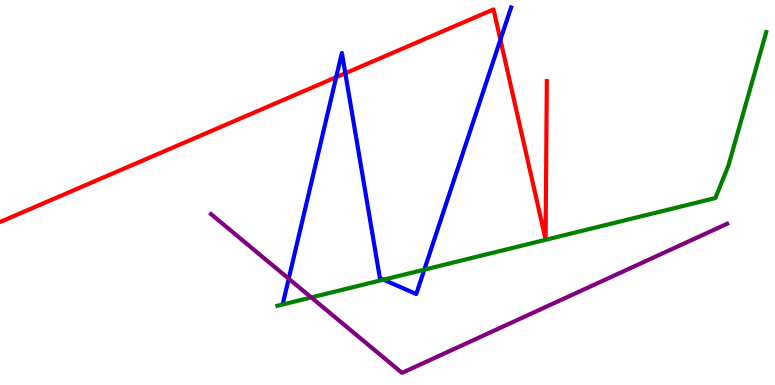[{'lines': ['blue', 'red'], 'intersections': [{'x': 4.34, 'y': 7.99}, {'x': 4.46, 'y': 8.1}, {'x': 6.46, 'y': 8.97}]}, {'lines': ['green', 'red'], 'intersections': []}, {'lines': ['purple', 'red'], 'intersections': []}, {'lines': ['blue', 'green'], 'intersections': [{'x': 4.95, 'y': 2.74}, {'x': 5.48, 'y': 3.0}]}, {'lines': ['blue', 'purple'], 'intersections': [{'x': 3.73, 'y': 2.76}]}, {'lines': ['green', 'purple'], 'intersections': [{'x': 4.02, 'y': 2.27}]}]